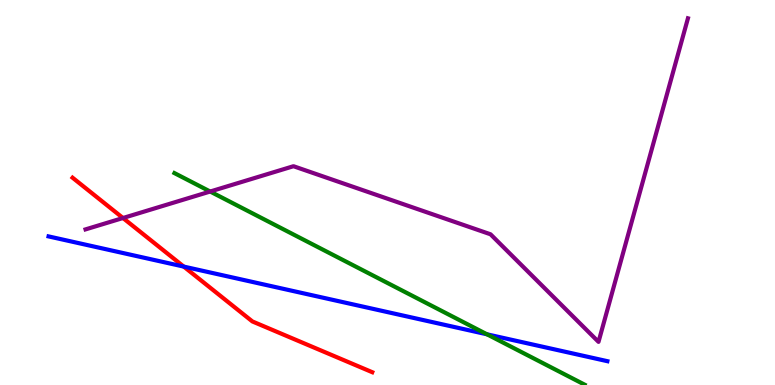[{'lines': ['blue', 'red'], 'intersections': [{'x': 2.37, 'y': 3.08}]}, {'lines': ['green', 'red'], 'intersections': []}, {'lines': ['purple', 'red'], 'intersections': [{'x': 1.59, 'y': 4.34}]}, {'lines': ['blue', 'green'], 'intersections': [{'x': 6.28, 'y': 1.32}]}, {'lines': ['blue', 'purple'], 'intersections': []}, {'lines': ['green', 'purple'], 'intersections': [{'x': 2.71, 'y': 5.03}]}]